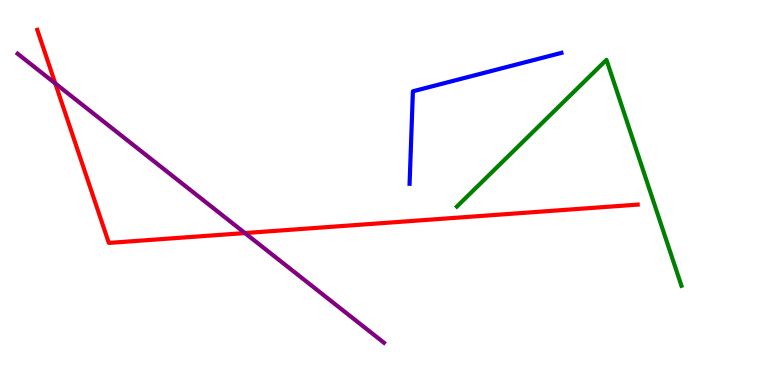[{'lines': ['blue', 'red'], 'intersections': []}, {'lines': ['green', 'red'], 'intersections': []}, {'lines': ['purple', 'red'], 'intersections': [{'x': 0.714, 'y': 7.83}, {'x': 3.16, 'y': 3.95}]}, {'lines': ['blue', 'green'], 'intersections': []}, {'lines': ['blue', 'purple'], 'intersections': []}, {'lines': ['green', 'purple'], 'intersections': []}]